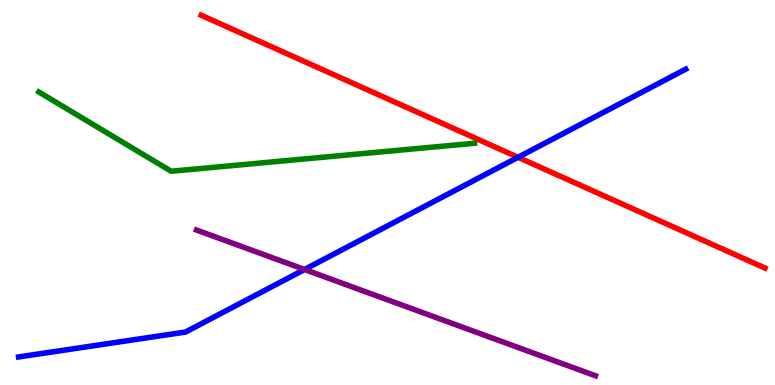[{'lines': ['blue', 'red'], 'intersections': [{'x': 6.68, 'y': 5.91}]}, {'lines': ['green', 'red'], 'intersections': []}, {'lines': ['purple', 'red'], 'intersections': []}, {'lines': ['blue', 'green'], 'intersections': []}, {'lines': ['blue', 'purple'], 'intersections': [{'x': 3.93, 'y': 3.0}]}, {'lines': ['green', 'purple'], 'intersections': []}]